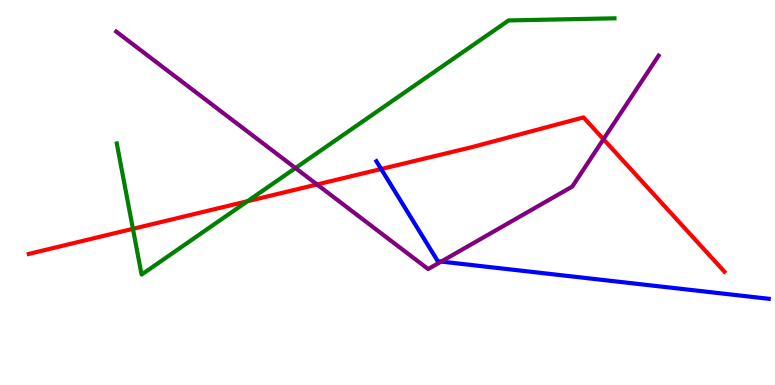[{'lines': ['blue', 'red'], 'intersections': [{'x': 4.92, 'y': 5.61}]}, {'lines': ['green', 'red'], 'intersections': [{'x': 1.72, 'y': 4.06}, {'x': 3.19, 'y': 4.77}]}, {'lines': ['purple', 'red'], 'intersections': [{'x': 4.09, 'y': 5.21}, {'x': 7.79, 'y': 6.38}]}, {'lines': ['blue', 'green'], 'intersections': []}, {'lines': ['blue', 'purple'], 'intersections': [{'x': 5.69, 'y': 3.21}]}, {'lines': ['green', 'purple'], 'intersections': [{'x': 3.81, 'y': 5.64}]}]